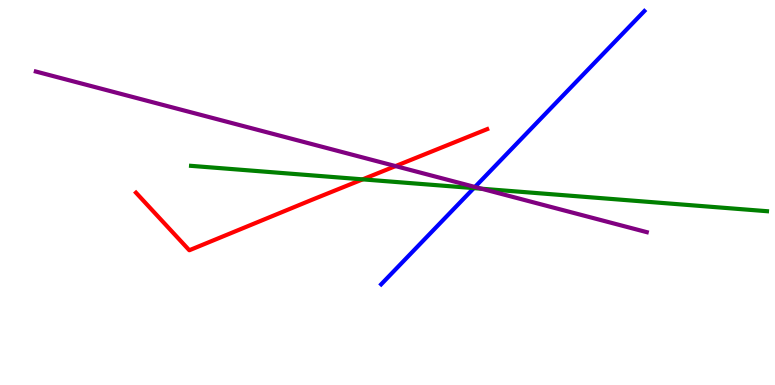[{'lines': ['blue', 'red'], 'intersections': []}, {'lines': ['green', 'red'], 'intersections': [{'x': 4.68, 'y': 5.34}]}, {'lines': ['purple', 'red'], 'intersections': [{'x': 5.1, 'y': 5.69}]}, {'lines': ['blue', 'green'], 'intersections': [{'x': 6.11, 'y': 5.11}]}, {'lines': ['blue', 'purple'], 'intersections': [{'x': 6.13, 'y': 5.14}]}, {'lines': ['green', 'purple'], 'intersections': [{'x': 6.21, 'y': 5.1}]}]